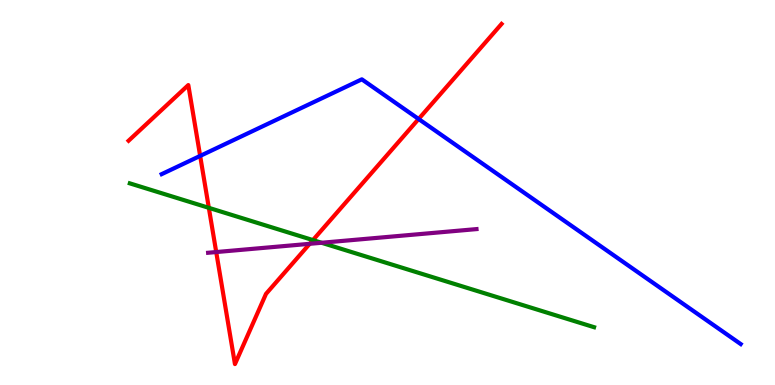[{'lines': ['blue', 'red'], 'intersections': [{'x': 2.58, 'y': 5.95}, {'x': 5.4, 'y': 6.91}]}, {'lines': ['green', 'red'], 'intersections': [{'x': 2.69, 'y': 4.6}, {'x': 4.04, 'y': 3.76}]}, {'lines': ['purple', 'red'], 'intersections': [{'x': 2.79, 'y': 3.45}, {'x': 4.0, 'y': 3.67}]}, {'lines': ['blue', 'green'], 'intersections': []}, {'lines': ['blue', 'purple'], 'intersections': []}, {'lines': ['green', 'purple'], 'intersections': [{'x': 4.15, 'y': 3.69}]}]